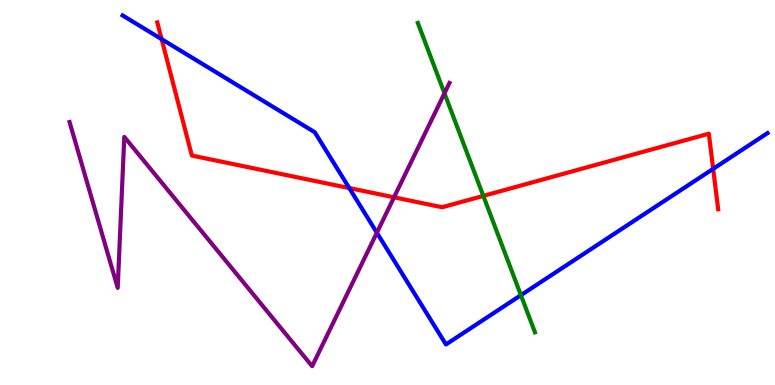[{'lines': ['blue', 'red'], 'intersections': [{'x': 2.09, 'y': 8.98}, {'x': 4.51, 'y': 5.12}, {'x': 9.2, 'y': 5.61}]}, {'lines': ['green', 'red'], 'intersections': [{'x': 6.24, 'y': 4.91}]}, {'lines': ['purple', 'red'], 'intersections': [{'x': 5.08, 'y': 4.88}]}, {'lines': ['blue', 'green'], 'intersections': [{'x': 6.72, 'y': 2.33}]}, {'lines': ['blue', 'purple'], 'intersections': [{'x': 4.86, 'y': 3.96}]}, {'lines': ['green', 'purple'], 'intersections': [{'x': 5.74, 'y': 7.58}]}]